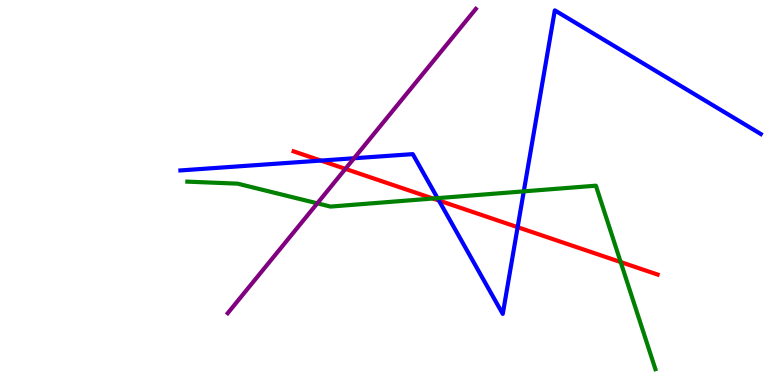[{'lines': ['blue', 'red'], 'intersections': [{'x': 4.14, 'y': 5.83}, {'x': 5.66, 'y': 4.79}, {'x': 6.68, 'y': 4.1}]}, {'lines': ['green', 'red'], 'intersections': [{'x': 5.59, 'y': 4.84}, {'x': 8.01, 'y': 3.19}]}, {'lines': ['purple', 'red'], 'intersections': [{'x': 4.46, 'y': 5.61}]}, {'lines': ['blue', 'green'], 'intersections': [{'x': 5.65, 'y': 4.85}, {'x': 6.76, 'y': 5.03}]}, {'lines': ['blue', 'purple'], 'intersections': [{'x': 4.57, 'y': 5.89}]}, {'lines': ['green', 'purple'], 'intersections': [{'x': 4.09, 'y': 4.72}]}]